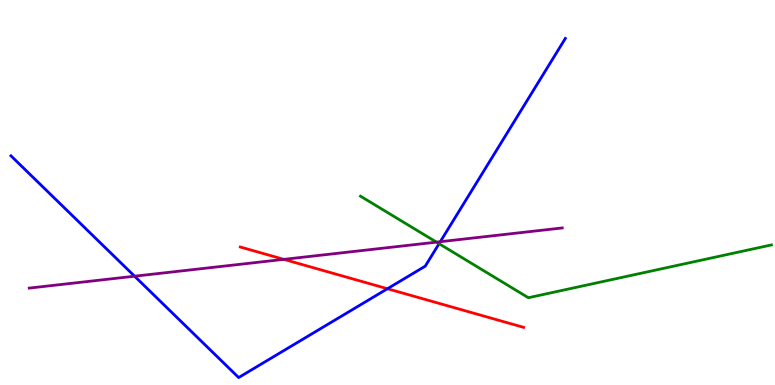[{'lines': ['blue', 'red'], 'intersections': [{'x': 5.0, 'y': 2.5}]}, {'lines': ['green', 'red'], 'intersections': []}, {'lines': ['purple', 'red'], 'intersections': [{'x': 3.66, 'y': 3.26}]}, {'lines': ['blue', 'green'], 'intersections': [{'x': 5.67, 'y': 3.67}]}, {'lines': ['blue', 'purple'], 'intersections': [{'x': 1.74, 'y': 2.83}, {'x': 5.68, 'y': 3.72}]}, {'lines': ['green', 'purple'], 'intersections': [{'x': 5.63, 'y': 3.71}]}]